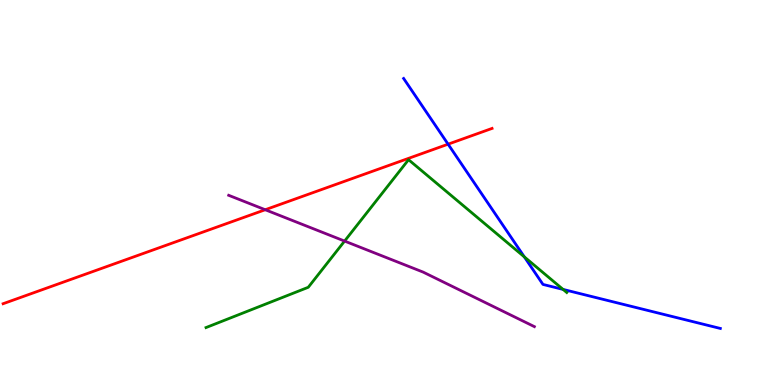[{'lines': ['blue', 'red'], 'intersections': [{'x': 5.78, 'y': 6.26}]}, {'lines': ['green', 'red'], 'intersections': []}, {'lines': ['purple', 'red'], 'intersections': [{'x': 3.42, 'y': 4.55}]}, {'lines': ['blue', 'green'], 'intersections': [{'x': 6.77, 'y': 3.33}, {'x': 7.27, 'y': 2.48}]}, {'lines': ['blue', 'purple'], 'intersections': []}, {'lines': ['green', 'purple'], 'intersections': [{'x': 4.45, 'y': 3.74}]}]